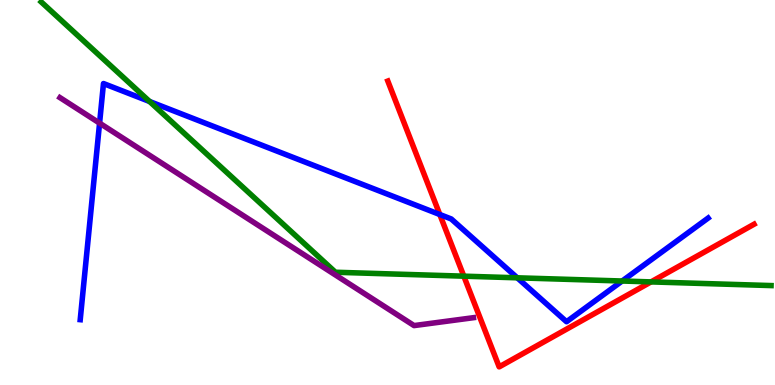[{'lines': ['blue', 'red'], 'intersections': [{'x': 5.67, 'y': 4.43}]}, {'lines': ['green', 'red'], 'intersections': [{'x': 5.98, 'y': 2.83}, {'x': 8.4, 'y': 2.68}]}, {'lines': ['purple', 'red'], 'intersections': []}, {'lines': ['blue', 'green'], 'intersections': [{'x': 1.93, 'y': 7.36}, {'x': 6.67, 'y': 2.78}, {'x': 8.03, 'y': 2.7}]}, {'lines': ['blue', 'purple'], 'intersections': [{'x': 1.28, 'y': 6.8}]}, {'lines': ['green', 'purple'], 'intersections': []}]